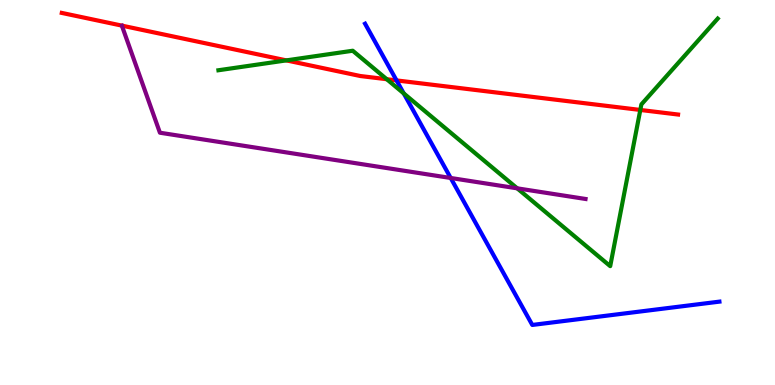[{'lines': ['blue', 'red'], 'intersections': [{'x': 5.12, 'y': 7.91}]}, {'lines': ['green', 'red'], 'intersections': [{'x': 3.69, 'y': 8.43}, {'x': 4.99, 'y': 7.94}, {'x': 8.26, 'y': 7.14}]}, {'lines': ['purple', 'red'], 'intersections': []}, {'lines': ['blue', 'green'], 'intersections': [{'x': 5.21, 'y': 7.57}]}, {'lines': ['blue', 'purple'], 'intersections': [{'x': 5.82, 'y': 5.38}]}, {'lines': ['green', 'purple'], 'intersections': [{'x': 6.67, 'y': 5.11}]}]